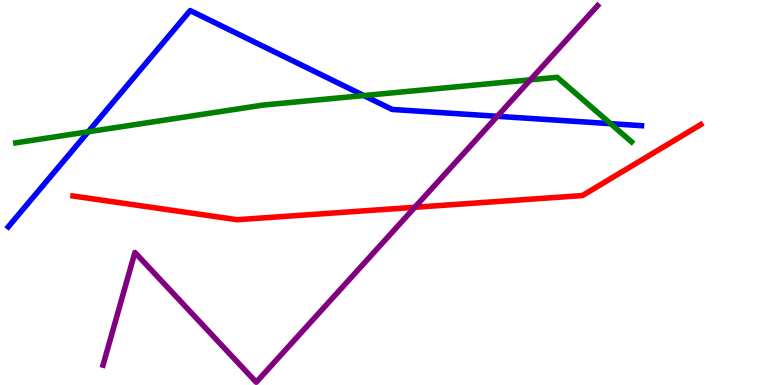[{'lines': ['blue', 'red'], 'intersections': []}, {'lines': ['green', 'red'], 'intersections': []}, {'lines': ['purple', 'red'], 'intersections': [{'x': 5.35, 'y': 4.62}]}, {'lines': ['blue', 'green'], 'intersections': [{'x': 1.14, 'y': 6.58}, {'x': 4.69, 'y': 7.52}, {'x': 7.88, 'y': 6.79}]}, {'lines': ['blue', 'purple'], 'intersections': [{'x': 6.42, 'y': 6.98}]}, {'lines': ['green', 'purple'], 'intersections': [{'x': 6.84, 'y': 7.93}]}]